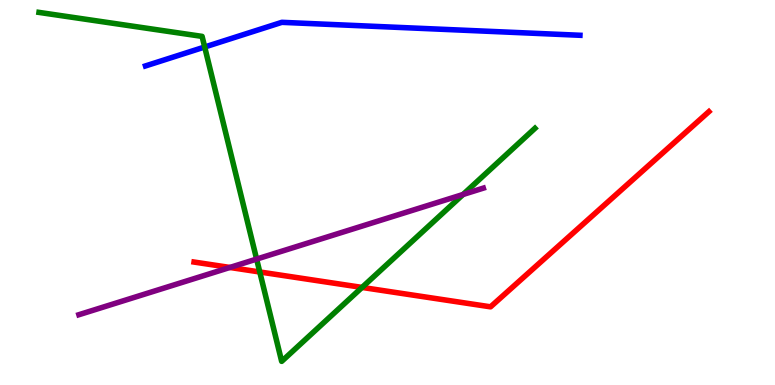[{'lines': ['blue', 'red'], 'intersections': []}, {'lines': ['green', 'red'], 'intersections': [{'x': 3.35, 'y': 2.94}, {'x': 4.67, 'y': 2.53}]}, {'lines': ['purple', 'red'], 'intersections': [{'x': 2.97, 'y': 3.05}]}, {'lines': ['blue', 'green'], 'intersections': [{'x': 2.64, 'y': 8.78}]}, {'lines': ['blue', 'purple'], 'intersections': []}, {'lines': ['green', 'purple'], 'intersections': [{'x': 3.31, 'y': 3.27}, {'x': 5.97, 'y': 4.95}]}]